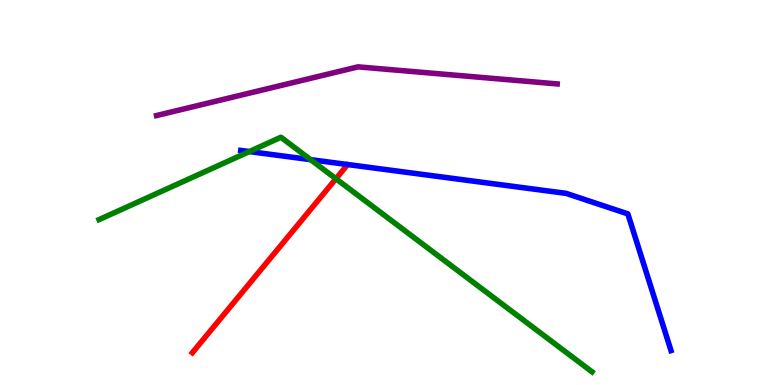[{'lines': ['blue', 'red'], 'intersections': []}, {'lines': ['green', 'red'], 'intersections': [{'x': 4.33, 'y': 5.36}]}, {'lines': ['purple', 'red'], 'intersections': []}, {'lines': ['blue', 'green'], 'intersections': [{'x': 3.22, 'y': 6.06}, {'x': 4.01, 'y': 5.85}]}, {'lines': ['blue', 'purple'], 'intersections': []}, {'lines': ['green', 'purple'], 'intersections': []}]